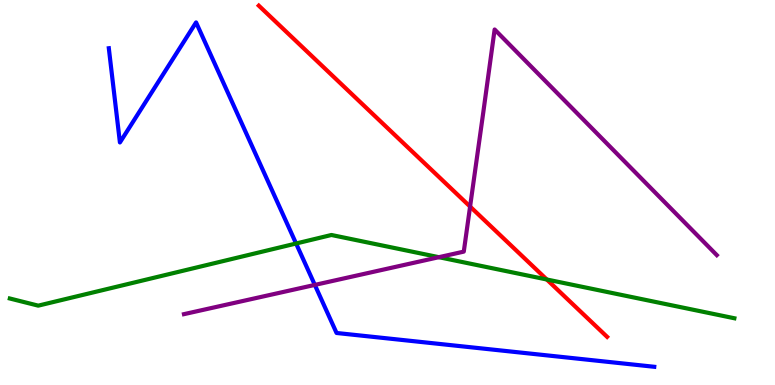[{'lines': ['blue', 'red'], 'intersections': []}, {'lines': ['green', 'red'], 'intersections': [{'x': 7.06, 'y': 2.74}]}, {'lines': ['purple', 'red'], 'intersections': [{'x': 6.07, 'y': 4.63}]}, {'lines': ['blue', 'green'], 'intersections': [{'x': 3.82, 'y': 3.68}]}, {'lines': ['blue', 'purple'], 'intersections': [{'x': 4.06, 'y': 2.6}]}, {'lines': ['green', 'purple'], 'intersections': [{'x': 5.66, 'y': 3.32}]}]